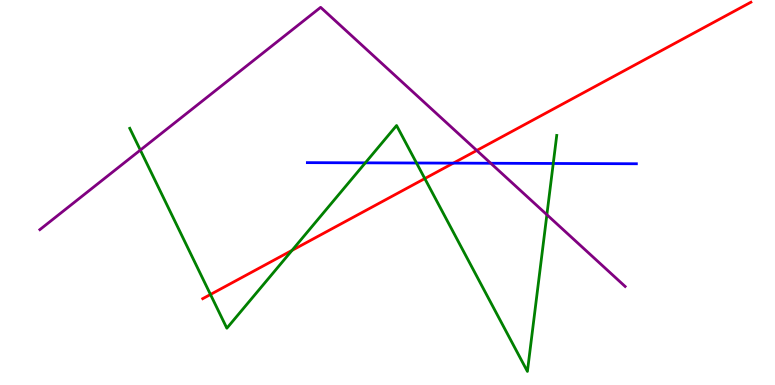[{'lines': ['blue', 'red'], 'intersections': [{'x': 5.85, 'y': 5.76}]}, {'lines': ['green', 'red'], 'intersections': [{'x': 2.72, 'y': 2.35}, {'x': 3.77, 'y': 3.5}, {'x': 5.48, 'y': 5.36}]}, {'lines': ['purple', 'red'], 'intersections': [{'x': 6.15, 'y': 6.09}]}, {'lines': ['blue', 'green'], 'intersections': [{'x': 4.71, 'y': 5.77}, {'x': 5.37, 'y': 5.77}, {'x': 7.14, 'y': 5.75}]}, {'lines': ['blue', 'purple'], 'intersections': [{'x': 6.33, 'y': 5.76}]}, {'lines': ['green', 'purple'], 'intersections': [{'x': 1.81, 'y': 6.1}, {'x': 7.06, 'y': 4.42}]}]